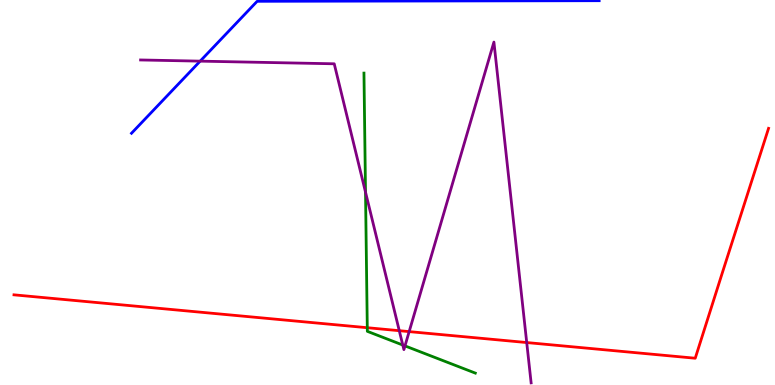[{'lines': ['blue', 'red'], 'intersections': []}, {'lines': ['green', 'red'], 'intersections': [{'x': 4.74, 'y': 1.49}]}, {'lines': ['purple', 'red'], 'intersections': [{'x': 5.15, 'y': 1.41}, {'x': 5.28, 'y': 1.39}, {'x': 6.8, 'y': 1.1}]}, {'lines': ['blue', 'green'], 'intersections': []}, {'lines': ['blue', 'purple'], 'intersections': [{'x': 2.58, 'y': 8.41}]}, {'lines': ['green', 'purple'], 'intersections': [{'x': 4.72, 'y': 5.01}, {'x': 5.2, 'y': 1.04}, {'x': 5.23, 'y': 1.02}]}]